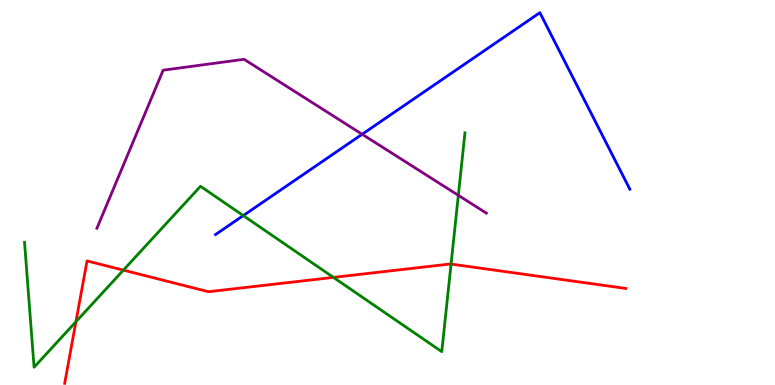[{'lines': ['blue', 'red'], 'intersections': []}, {'lines': ['green', 'red'], 'intersections': [{'x': 0.98, 'y': 1.64}, {'x': 1.59, 'y': 2.98}, {'x': 4.3, 'y': 2.8}, {'x': 5.82, 'y': 3.14}]}, {'lines': ['purple', 'red'], 'intersections': []}, {'lines': ['blue', 'green'], 'intersections': [{'x': 3.14, 'y': 4.4}]}, {'lines': ['blue', 'purple'], 'intersections': [{'x': 4.67, 'y': 6.51}]}, {'lines': ['green', 'purple'], 'intersections': [{'x': 5.91, 'y': 4.93}]}]